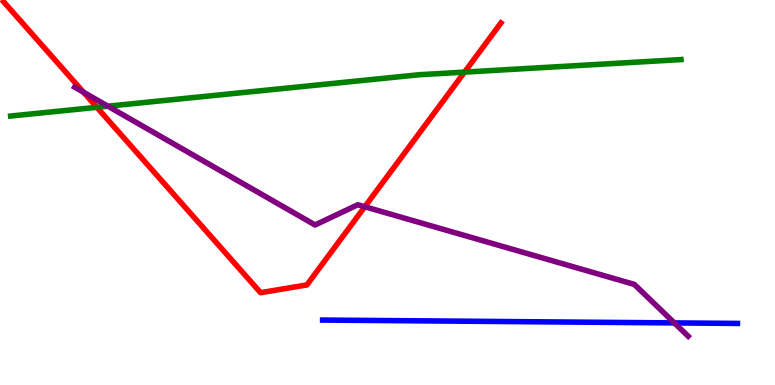[{'lines': ['blue', 'red'], 'intersections': []}, {'lines': ['green', 'red'], 'intersections': [{'x': 1.25, 'y': 7.21}, {'x': 5.99, 'y': 8.13}]}, {'lines': ['purple', 'red'], 'intersections': [{'x': 1.08, 'y': 7.6}, {'x': 4.71, 'y': 4.63}]}, {'lines': ['blue', 'green'], 'intersections': []}, {'lines': ['blue', 'purple'], 'intersections': [{'x': 8.7, 'y': 1.61}]}, {'lines': ['green', 'purple'], 'intersections': [{'x': 1.39, 'y': 7.24}]}]